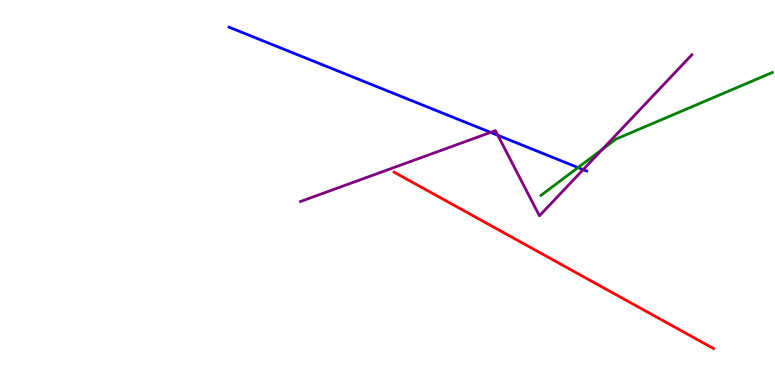[{'lines': ['blue', 'red'], 'intersections': []}, {'lines': ['green', 'red'], 'intersections': []}, {'lines': ['purple', 'red'], 'intersections': []}, {'lines': ['blue', 'green'], 'intersections': [{'x': 7.46, 'y': 5.65}]}, {'lines': ['blue', 'purple'], 'intersections': [{'x': 6.33, 'y': 6.56}, {'x': 6.42, 'y': 6.49}, {'x': 7.52, 'y': 5.59}]}, {'lines': ['green', 'purple'], 'intersections': [{'x': 7.77, 'y': 6.12}]}]